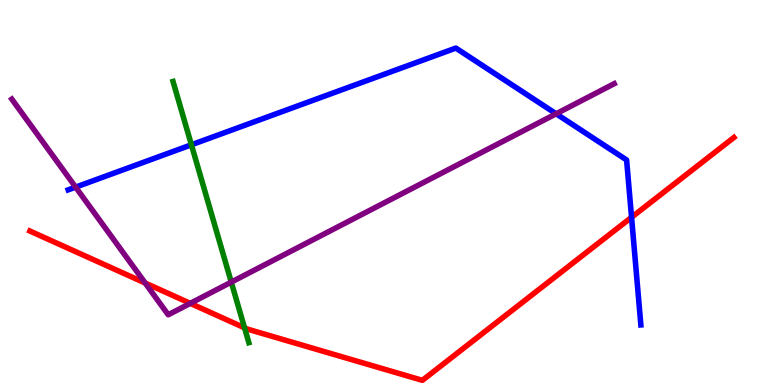[{'lines': ['blue', 'red'], 'intersections': [{'x': 8.15, 'y': 4.36}]}, {'lines': ['green', 'red'], 'intersections': [{'x': 3.16, 'y': 1.49}]}, {'lines': ['purple', 'red'], 'intersections': [{'x': 1.87, 'y': 2.65}, {'x': 2.46, 'y': 2.12}]}, {'lines': ['blue', 'green'], 'intersections': [{'x': 2.47, 'y': 6.24}]}, {'lines': ['blue', 'purple'], 'intersections': [{'x': 0.976, 'y': 5.14}, {'x': 7.18, 'y': 7.04}]}, {'lines': ['green', 'purple'], 'intersections': [{'x': 2.98, 'y': 2.67}]}]